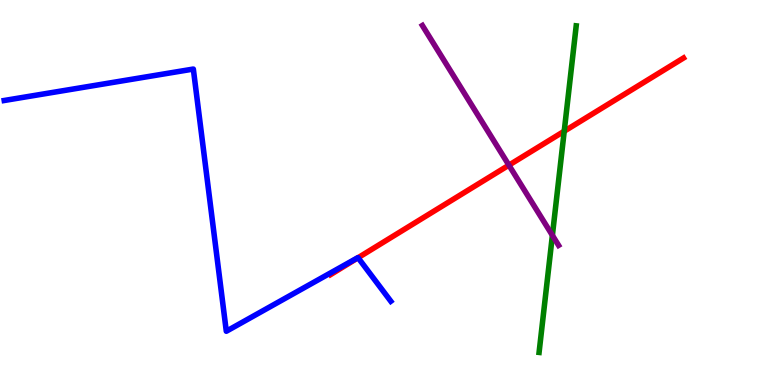[{'lines': ['blue', 'red'], 'intersections': [{'x': 4.62, 'y': 3.31}]}, {'lines': ['green', 'red'], 'intersections': [{'x': 7.28, 'y': 6.59}]}, {'lines': ['purple', 'red'], 'intersections': [{'x': 6.57, 'y': 5.71}]}, {'lines': ['blue', 'green'], 'intersections': []}, {'lines': ['blue', 'purple'], 'intersections': []}, {'lines': ['green', 'purple'], 'intersections': [{'x': 7.13, 'y': 3.89}]}]